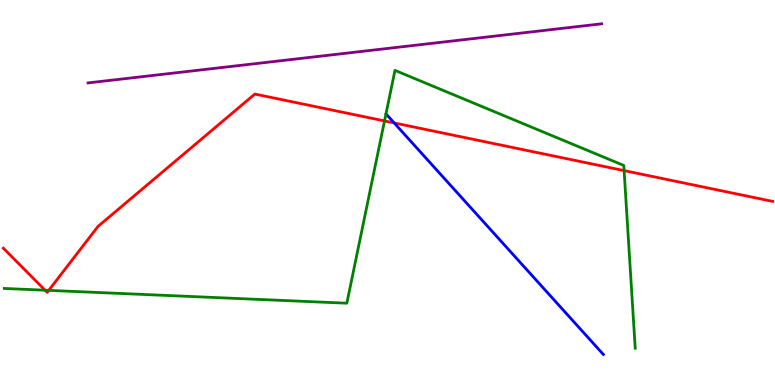[{'lines': ['blue', 'red'], 'intersections': [{'x': 5.09, 'y': 6.81}]}, {'lines': ['green', 'red'], 'intersections': [{'x': 0.582, 'y': 2.46}, {'x': 0.629, 'y': 2.46}, {'x': 4.96, 'y': 6.86}, {'x': 8.05, 'y': 5.57}]}, {'lines': ['purple', 'red'], 'intersections': []}, {'lines': ['blue', 'green'], 'intersections': []}, {'lines': ['blue', 'purple'], 'intersections': []}, {'lines': ['green', 'purple'], 'intersections': []}]